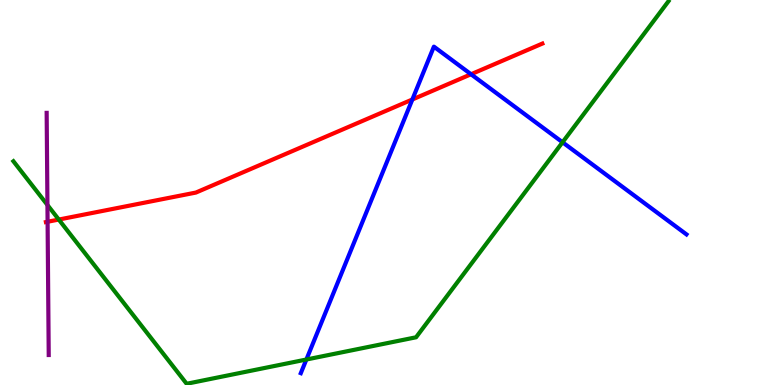[{'lines': ['blue', 'red'], 'intersections': [{'x': 5.32, 'y': 7.42}, {'x': 6.08, 'y': 8.07}]}, {'lines': ['green', 'red'], 'intersections': [{'x': 0.759, 'y': 4.3}]}, {'lines': ['purple', 'red'], 'intersections': [{'x': 0.614, 'y': 4.24}]}, {'lines': ['blue', 'green'], 'intersections': [{'x': 3.95, 'y': 0.662}, {'x': 7.26, 'y': 6.3}]}, {'lines': ['blue', 'purple'], 'intersections': []}, {'lines': ['green', 'purple'], 'intersections': [{'x': 0.612, 'y': 4.68}]}]